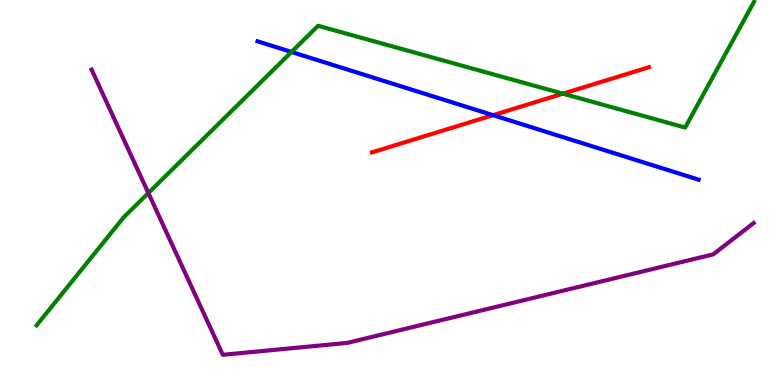[{'lines': ['blue', 'red'], 'intersections': [{'x': 6.36, 'y': 7.01}]}, {'lines': ['green', 'red'], 'intersections': [{'x': 7.26, 'y': 7.57}]}, {'lines': ['purple', 'red'], 'intersections': []}, {'lines': ['blue', 'green'], 'intersections': [{'x': 3.76, 'y': 8.65}]}, {'lines': ['blue', 'purple'], 'intersections': []}, {'lines': ['green', 'purple'], 'intersections': [{'x': 1.91, 'y': 4.99}]}]